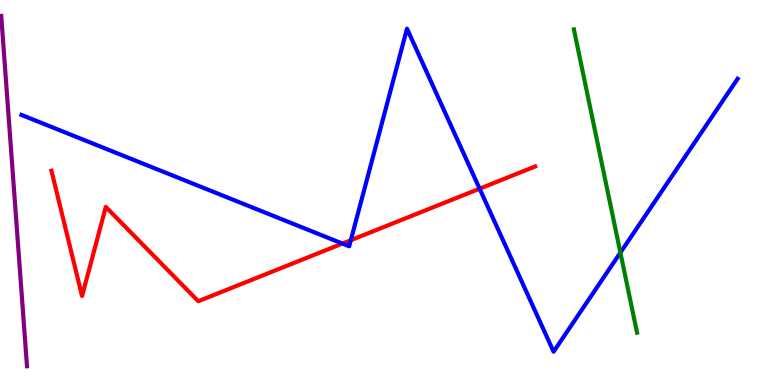[{'lines': ['blue', 'red'], 'intersections': [{'x': 4.42, 'y': 3.67}, {'x': 4.53, 'y': 3.76}, {'x': 6.19, 'y': 5.1}]}, {'lines': ['green', 'red'], 'intersections': []}, {'lines': ['purple', 'red'], 'intersections': []}, {'lines': ['blue', 'green'], 'intersections': [{'x': 8.0, 'y': 3.44}]}, {'lines': ['blue', 'purple'], 'intersections': []}, {'lines': ['green', 'purple'], 'intersections': []}]